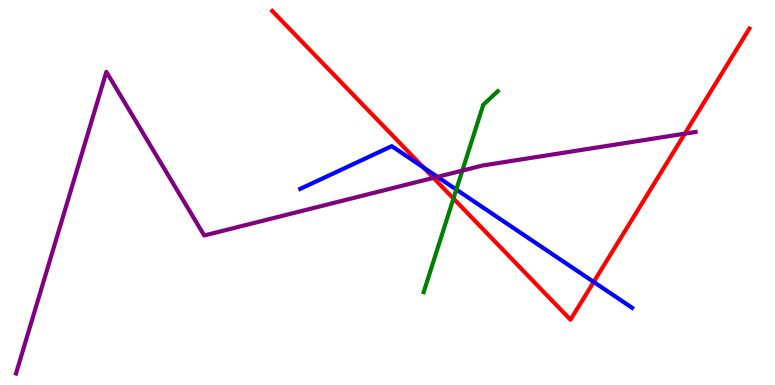[{'lines': ['blue', 'red'], 'intersections': [{'x': 5.46, 'y': 5.65}, {'x': 7.66, 'y': 2.68}]}, {'lines': ['green', 'red'], 'intersections': [{'x': 5.85, 'y': 4.84}]}, {'lines': ['purple', 'red'], 'intersections': [{'x': 5.59, 'y': 5.38}, {'x': 8.84, 'y': 6.53}]}, {'lines': ['blue', 'green'], 'intersections': [{'x': 5.89, 'y': 5.08}]}, {'lines': ['blue', 'purple'], 'intersections': [{'x': 5.64, 'y': 5.41}]}, {'lines': ['green', 'purple'], 'intersections': [{'x': 5.97, 'y': 5.57}]}]